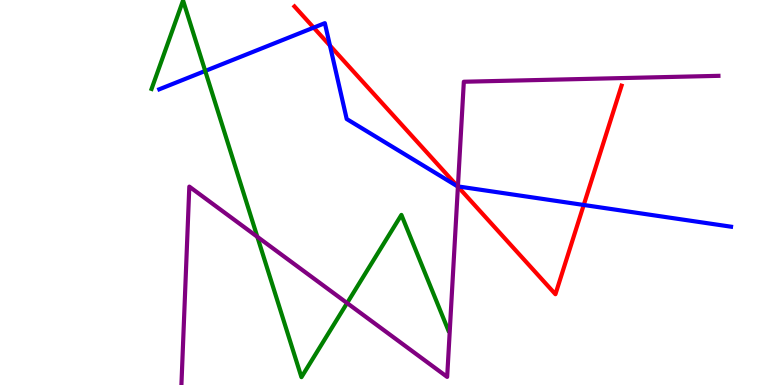[{'lines': ['blue', 'red'], 'intersections': [{'x': 4.05, 'y': 9.28}, {'x': 4.26, 'y': 8.82}, {'x': 5.9, 'y': 5.16}, {'x': 7.53, 'y': 4.68}]}, {'lines': ['green', 'red'], 'intersections': []}, {'lines': ['purple', 'red'], 'intersections': [{'x': 5.91, 'y': 5.15}]}, {'lines': ['blue', 'green'], 'intersections': [{'x': 2.65, 'y': 8.16}]}, {'lines': ['blue', 'purple'], 'intersections': [{'x': 5.91, 'y': 5.16}]}, {'lines': ['green', 'purple'], 'intersections': [{'x': 3.32, 'y': 3.85}, {'x': 4.48, 'y': 2.13}]}]